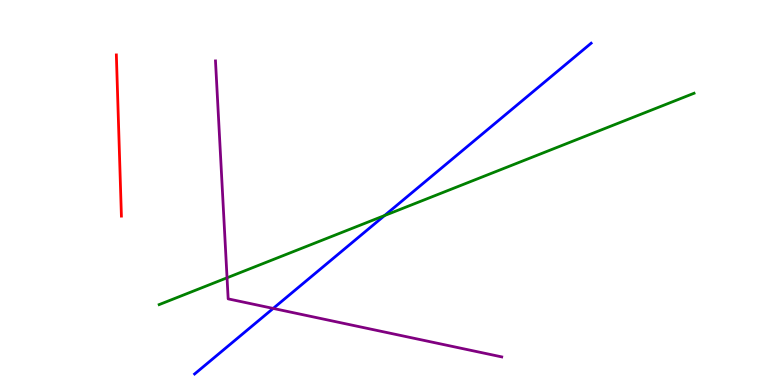[{'lines': ['blue', 'red'], 'intersections': []}, {'lines': ['green', 'red'], 'intersections': []}, {'lines': ['purple', 'red'], 'intersections': []}, {'lines': ['blue', 'green'], 'intersections': [{'x': 4.96, 'y': 4.4}]}, {'lines': ['blue', 'purple'], 'intersections': [{'x': 3.53, 'y': 1.99}]}, {'lines': ['green', 'purple'], 'intersections': [{'x': 2.93, 'y': 2.78}]}]